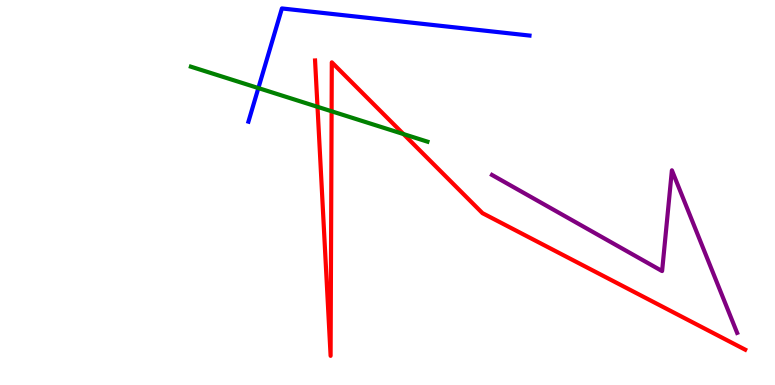[{'lines': ['blue', 'red'], 'intersections': []}, {'lines': ['green', 'red'], 'intersections': [{'x': 4.1, 'y': 7.23}, {'x': 4.28, 'y': 7.11}, {'x': 5.21, 'y': 6.52}]}, {'lines': ['purple', 'red'], 'intersections': []}, {'lines': ['blue', 'green'], 'intersections': [{'x': 3.33, 'y': 7.71}]}, {'lines': ['blue', 'purple'], 'intersections': []}, {'lines': ['green', 'purple'], 'intersections': []}]